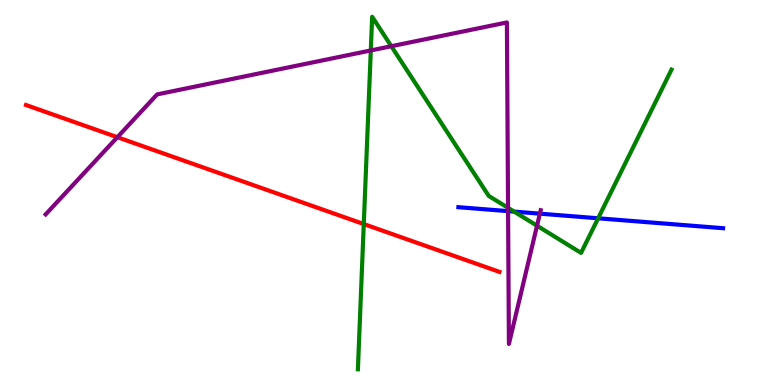[{'lines': ['blue', 'red'], 'intersections': []}, {'lines': ['green', 'red'], 'intersections': [{'x': 4.69, 'y': 4.18}]}, {'lines': ['purple', 'red'], 'intersections': [{'x': 1.51, 'y': 6.44}]}, {'lines': ['blue', 'green'], 'intersections': [{'x': 6.63, 'y': 4.5}, {'x': 7.72, 'y': 4.33}]}, {'lines': ['blue', 'purple'], 'intersections': [{'x': 6.56, 'y': 4.52}, {'x': 6.97, 'y': 4.45}]}, {'lines': ['green', 'purple'], 'intersections': [{'x': 4.78, 'y': 8.69}, {'x': 5.05, 'y': 8.8}, {'x': 6.56, 'y': 4.6}, {'x': 6.93, 'y': 4.14}]}]